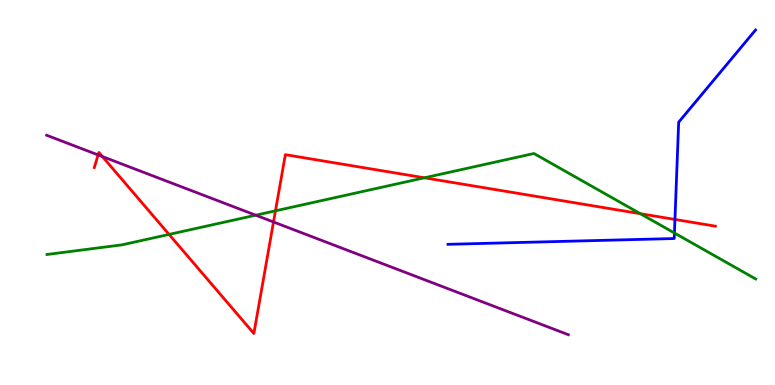[{'lines': ['blue', 'red'], 'intersections': [{'x': 8.71, 'y': 4.3}]}, {'lines': ['green', 'red'], 'intersections': [{'x': 2.18, 'y': 3.91}, {'x': 3.55, 'y': 4.52}, {'x': 5.48, 'y': 5.38}, {'x': 8.26, 'y': 4.45}]}, {'lines': ['purple', 'red'], 'intersections': [{'x': 1.27, 'y': 5.98}, {'x': 1.32, 'y': 5.93}, {'x': 3.53, 'y': 4.23}]}, {'lines': ['blue', 'green'], 'intersections': [{'x': 8.7, 'y': 3.95}]}, {'lines': ['blue', 'purple'], 'intersections': []}, {'lines': ['green', 'purple'], 'intersections': [{'x': 3.3, 'y': 4.41}]}]